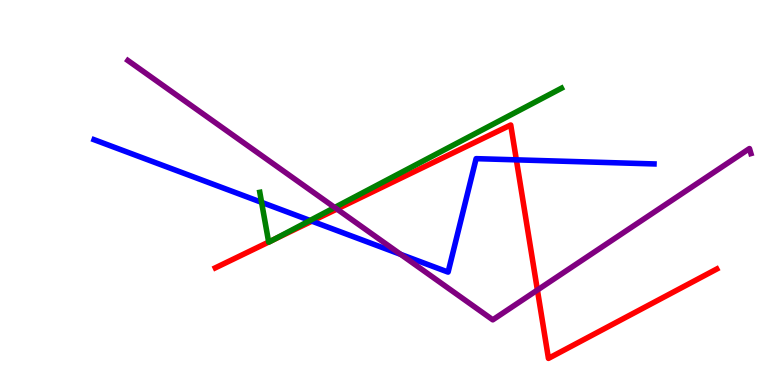[{'lines': ['blue', 'red'], 'intersections': [{'x': 4.02, 'y': 4.26}, {'x': 6.66, 'y': 5.85}]}, {'lines': ['green', 'red'], 'intersections': [{'x': 3.47, 'y': 3.71}, {'x': 3.52, 'y': 3.77}]}, {'lines': ['purple', 'red'], 'intersections': [{'x': 4.35, 'y': 4.57}, {'x': 6.93, 'y': 2.47}]}, {'lines': ['blue', 'green'], 'intersections': [{'x': 3.38, 'y': 4.74}, {'x': 4.0, 'y': 4.27}]}, {'lines': ['blue', 'purple'], 'intersections': [{'x': 5.17, 'y': 3.39}]}, {'lines': ['green', 'purple'], 'intersections': [{'x': 4.32, 'y': 4.61}]}]